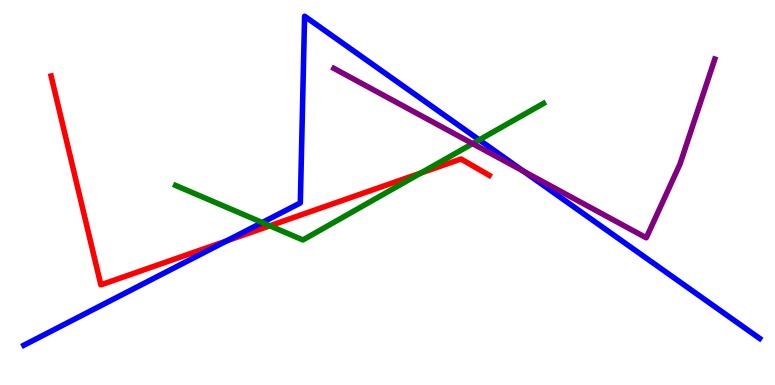[{'lines': ['blue', 'red'], 'intersections': [{'x': 2.92, 'y': 3.74}]}, {'lines': ['green', 'red'], 'intersections': [{'x': 3.48, 'y': 4.14}, {'x': 5.43, 'y': 5.51}]}, {'lines': ['purple', 'red'], 'intersections': []}, {'lines': ['blue', 'green'], 'intersections': [{'x': 3.38, 'y': 4.22}, {'x': 6.18, 'y': 6.37}]}, {'lines': ['blue', 'purple'], 'intersections': [{'x': 6.75, 'y': 5.55}]}, {'lines': ['green', 'purple'], 'intersections': [{'x': 6.1, 'y': 6.27}]}]